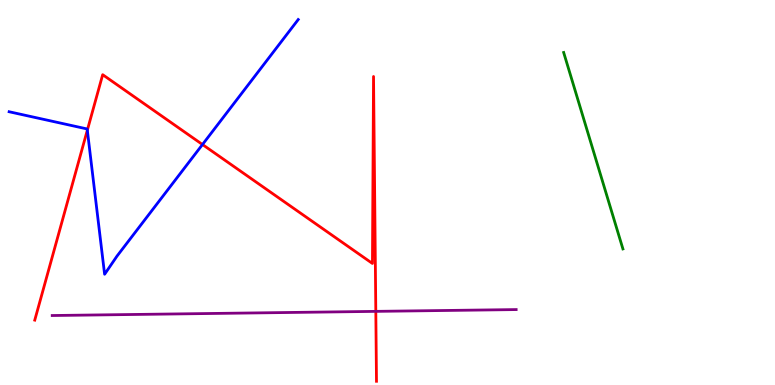[{'lines': ['blue', 'red'], 'intersections': [{'x': 1.13, 'y': 6.62}, {'x': 2.61, 'y': 6.25}]}, {'lines': ['green', 'red'], 'intersections': []}, {'lines': ['purple', 'red'], 'intersections': [{'x': 4.85, 'y': 1.91}]}, {'lines': ['blue', 'green'], 'intersections': []}, {'lines': ['blue', 'purple'], 'intersections': []}, {'lines': ['green', 'purple'], 'intersections': []}]